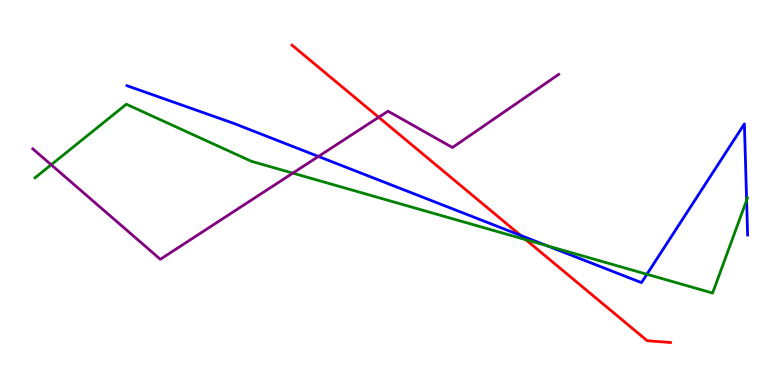[{'lines': ['blue', 'red'], 'intersections': [{'x': 6.72, 'y': 3.88}]}, {'lines': ['green', 'red'], 'intersections': [{'x': 6.78, 'y': 3.77}]}, {'lines': ['purple', 'red'], 'intersections': [{'x': 4.89, 'y': 6.95}]}, {'lines': ['blue', 'green'], 'intersections': [{'x': 7.06, 'y': 3.62}, {'x': 8.35, 'y': 2.88}, {'x': 9.63, 'y': 4.8}]}, {'lines': ['blue', 'purple'], 'intersections': [{'x': 4.11, 'y': 5.94}]}, {'lines': ['green', 'purple'], 'intersections': [{'x': 0.66, 'y': 5.72}, {'x': 3.78, 'y': 5.5}]}]